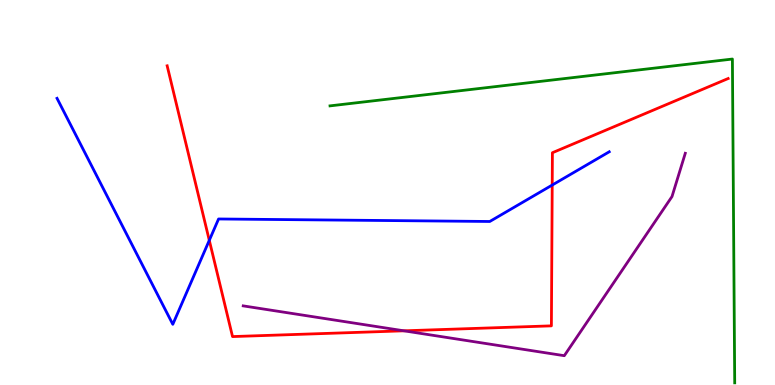[{'lines': ['blue', 'red'], 'intersections': [{'x': 2.7, 'y': 3.76}, {'x': 7.13, 'y': 5.19}]}, {'lines': ['green', 'red'], 'intersections': []}, {'lines': ['purple', 'red'], 'intersections': [{'x': 5.21, 'y': 1.41}]}, {'lines': ['blue', 'green'], 'intersections': []}, {'lines': ['blue', 'purple'], 'intersections': []}, {'lines': ['green', 'purple'], 'intersections': []}]